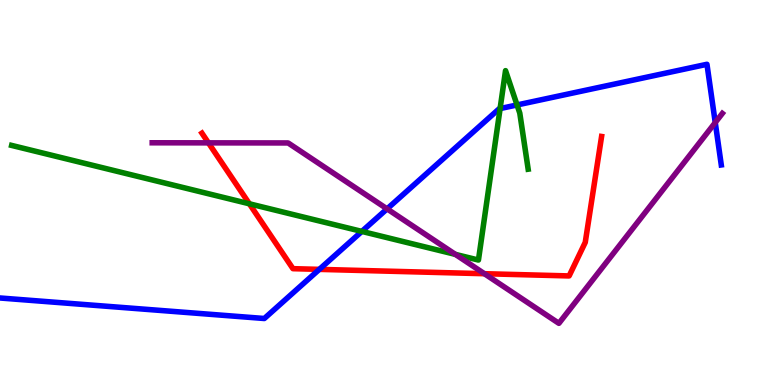[{'lines': ['blue', 'red'], 'intersections': [{'x': 4.12, 'y': 3.0}]}, {'lines': ['green', 'red'], 'intersections': [{'x': 3.22, 'y': 4.71}]}, {'lines': ['purple', 'red'], 'intersections': [{'x': 2.69, 'y': 6.29}, {'x': 6.25, 'y': 2.89}]}, {'lines': ['blue', 'green'], 'intersections': [{'x': 4.67, 'y': 3.99}, {'x': 6.45, 'y': 7.18}, {'x': 6.67, 'y': 7.27}]}, {'lines': ['blue', 'purple'], 'intersections': [{'x': 4.99, 'y': 4.57}, {'x': 9.23, 'y': 6.82}]}, {'lines': ['green', 'purple'], 'intersections': [{'x': 5.88, 'y': 3.39}]}]